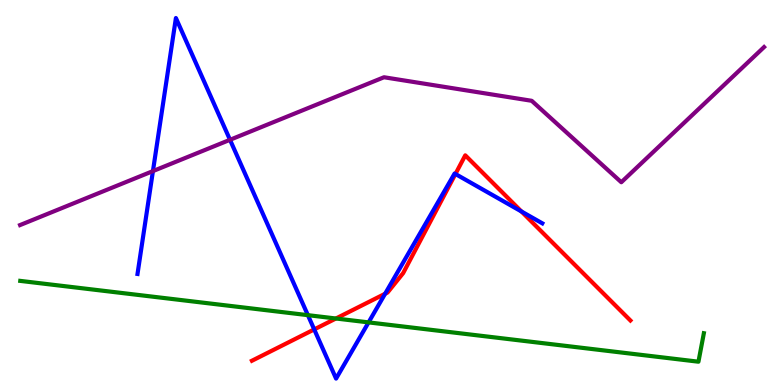[{'lines': ['blue', 'red'], 'intersections': [{'x': 4.05, 'y': 1.44}, {'x': 4.97, 'y': 2.37}, {'x': 5.88, 'y': 5.48}, {'x': 6.73, 'y': 4.51}]}, {'lines': ['green', 'red'], 'intersections': [{'x': 4.33, 'y': 1.73}]}, {'lines': ['purple', 'red'], 'intersections': []}, {'lines': ['blue', 'green'], 'intersections': [{'x': 3.97, 'y': 1.81}, {'x': 4.76, 'y': 1.63}]}, {'lines': ['blue', 'purple'], 'intersections': [{'x': 1.97, 'y': 5.56}, {'x': 2.97, 'y': 6.37}]}, {'lines': ['green', 'purple'], 'intersections': []}]